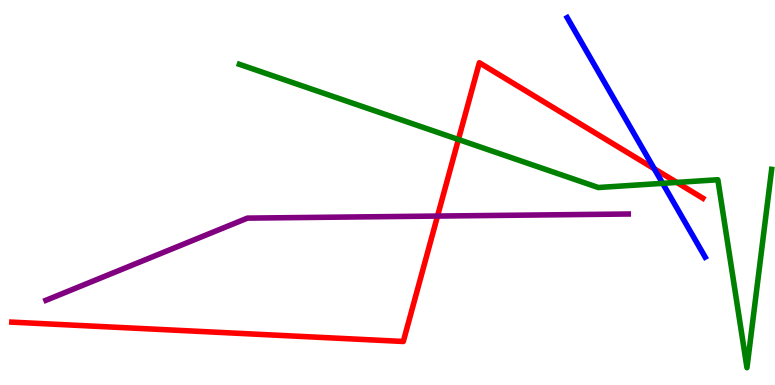[{'lines': ['blue', 'red'], 'intersections': [{'x': 8.44, 'y': 5.62}]}, {'lines': ['green', 'red'], 'intersections': [{'x': 5.92, 'y': 6.38}, {'x': 8.73, 'y': 5.26}]}, {'lines': ['purple', 'red'], 'intersections': [{'x': 5.65, 'y': 4.39}]}, {'lines': ['blue', 'green'], 'intersections': [{'x': 8.55, 'y': 5.24}]}, {'lines': ['blue', 'purple'], 'intersections': []}, {'lines': ['green', 'purple'], 'intersections': []}]